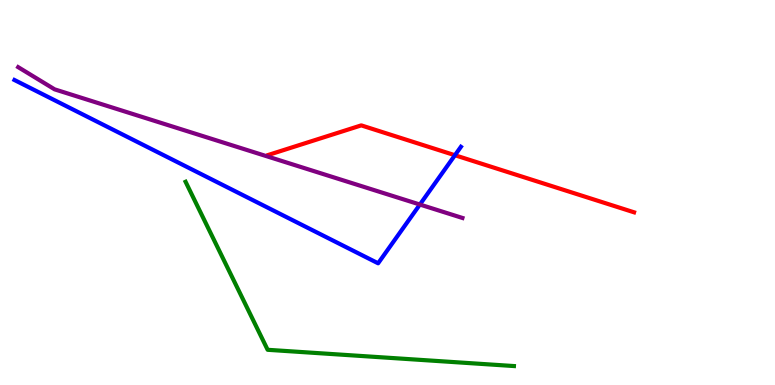[{'lines': ['blue', 'red'], 'intersections': [{'x': 5.87, 'y': 5.97}]}, {'lines': ['green', 'red'], 'intersections': []}, {'lines': ['purple', 'red'], 'intersections': []}, {'lines': ['blue', 'green'], 'intersections': []}, {'lines': ['blue', 'purple'], 'intersections': [{'x': 5.42, 'y': 4.69}]}, {'lines': ['green', 'purple'], 'intersections': []}]